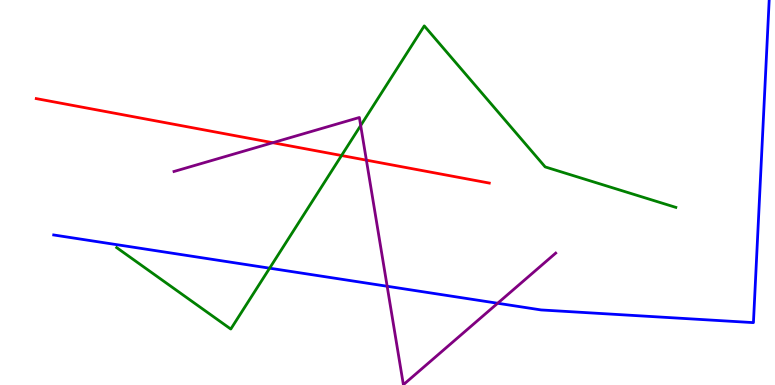[{'lines': ['blue', 'red'], 'intersections': []}, {'lines': ['green', 'red'], 'intersections': [{'x': 4.41, 'y': 5.96}]}, {'lines': ['purple', 'red'], 'intersections': [{'x': 3.52, 'y': 6.29}, {'x': 4.73, 'y': 5.84}]}, {'lines': ['blue', 'green'], 'intersections': [{'x': 3.48, 'y': 3.03}]}, {'lines': ['blue', 'purple'], 'intersections': [{'x': 5.0, 'y': 2.56}, {'x': 6.42, 'y': 2.12}]}, {'lines': ['green', 'purple'], 'intersections': [{'x': 4.65, 'y': 6.74}]}]